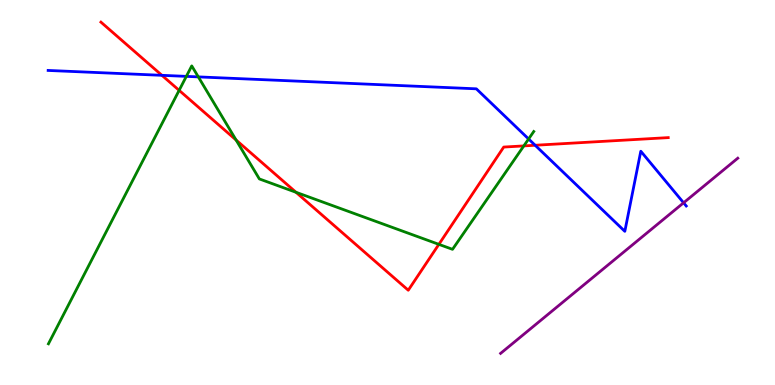[{'lines': ['blue', 'red'], 'intersections': [{'x': 2.09, 'y': 8.04}, {'x': 6.91, 'y': 6.23}]}, {'lines': ['green', 'red'], 'intersections': [{'x': 2.31, 'y': 7.65}, {'x': 3.05, 'y': 6.36}, {'x': 3.82, 'y': 5.01}, {'x': 5.66, 'y': 3.65}, {'x': 6.76, 'y': 6.21}]}, {'lines': ['purple', 'red'], 'intersections': []}, {'lines': ['blue', 'green'], 'intersections': [{'x': 2.4, 'y': 8.02}, {'x': 2.56, 'y': 8.0}, {'x': 6.82, 'y': 6.39}]}, {'lines': ['blue', 'purple'], 'intersections': [{'x': 8.82, 'y': 4.73}]}, {'lines': ['green', 'purple'], 'intersections': []}]